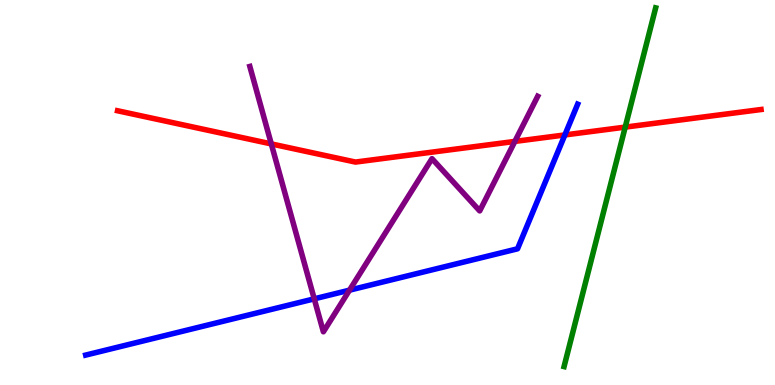[{'lines': ['blue', 'red'], 'intersections': [{'x': 7.29, 'y': 6.5}]}, {'lines': ['green', 'red'], 'intersections': [{'x': 8.07, 'y': 6.7}]}, {'lines': ['purple', 'red'], 'intersections': [{'x': 3.5, 'y': 6.26}, {'x': 6.64, 'y': 6.33}]}, {'lines': ['blue', 'green'], 'intersections': []}, {'lines': ['blue', 'purple'], 'intersections': [{'x': 4.05, 'y': 2.24}, {'x': 4.51, 'y': 2.46}]}, {'lines': ['green', 'purple'], 'intersections': []}]